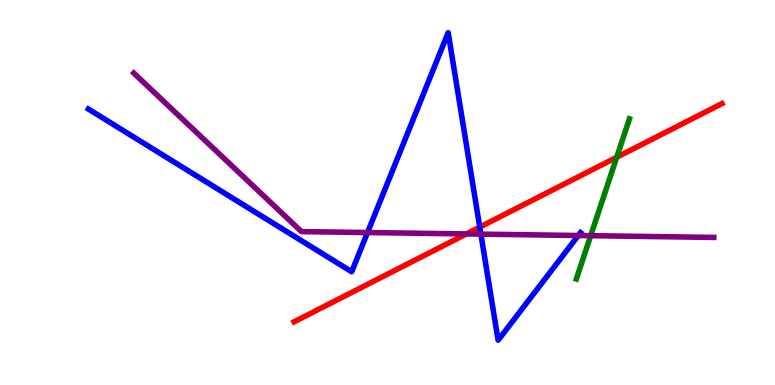[{'lines': ['blue', 'red'], 'intersections': [{'x': 6.19, 'y': 4.1}]}, {'lines': ['green', 'red'], 'intersections': [{'x': 7.96, 'y': 5.92}]}, {'lines': ['purple', 'red'], 'intersections': [{'x': 6.02, 'y': 3.92}]}, {'lines': ['blue', 'green'], 'intersections': []}, {'lines': ['blue', 'purple'], 'intersections': [{'x': 4.74, 'y': 3.96}, {'x': 6.21, 'y': 3.92}, {'x': 7.46, 'y': 3.88}]}, {'lines': ['green', 'purple'], 'intersections': [{'x': 7.62, 'y': 3.88}]}]